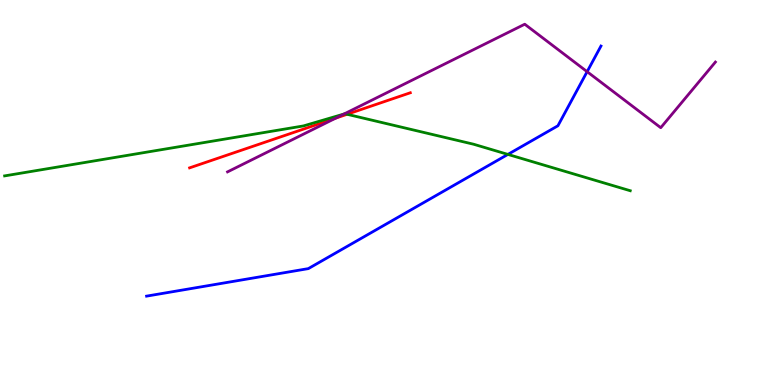[{'lines': ['blue', 'red'], 'intersections': []}, {'lines': ['green', 'red'], 'intersections': [{'x': 4.48, 'y': 7.03}]}, {'lines': ['purple', 'red'], 'intersections': [{'x': 4.33, 'y': 6.93}]}, {'lines': ['blue', 'green'], 'intersections': [{'x': 6.55, 'y': 5.99}]}, {'lines': ['blue', 'purple'], 'intersections': [{'x': 7.58, 'y': 8.14}]}, {'lines': ['green', 'purple'], 'intersections': [{'x': 4.44, 'y': 7.04}]}]